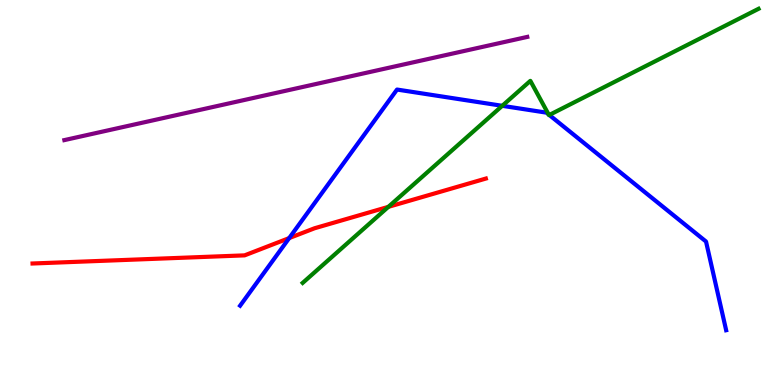[{'lines': ['blue', 'red'], 'intersections': [{'x': 3.73, 'y': 3.82}]}, {'lines': ['green', 'red'], 'intersections': [{'x': 5.01, 'y': 4.63}]}, {'lines': ['purple', 'red'], 'intersections': []}, {'lines': ['blue', 'green'], 'intersections': [{'x': 6.48, 'y': 7.25}, {'x': 7.08, 'y': 7.03}, {'x': 7.09, 'y': 7.01}]}, {'lines': ['blue', 'purple'], 'intersections': []}, {'lines': ['green', 'purple'], 'intersections': []}]